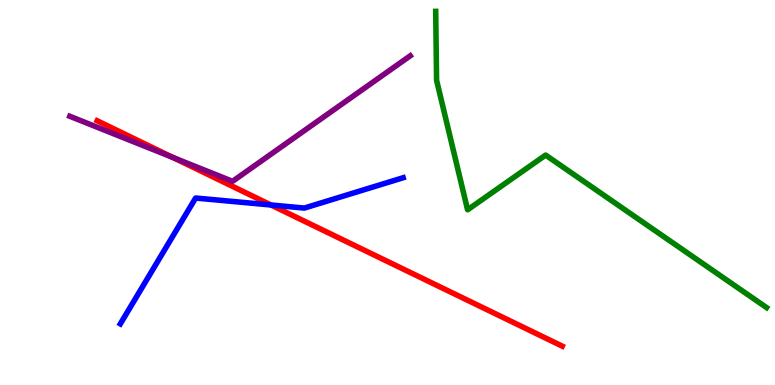[{'lines': ['blue', 'red'], 'intersections': [{'x': 3.5, 'y': 4.68}]}, {'lines': ['green', 'red'], 'intersections': []}, {'lines': ['purple', 'red'], 'intersections': [{'x': 2.23, 'y': 5.91}]}, {'lines': ['blue', 'green'], 'intersections': []}, {'lines': ['blue', 'purple'], 'intersections': []}, {'lines': ['green', 'purple'], 'intersections': []}]